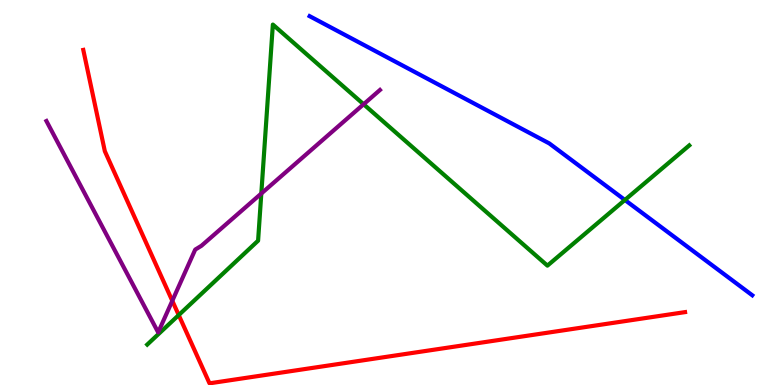[{'lines': ['blue', 'red'], 'intersections': []}, {'lines': ['green', 'red'], 'intersections': [{'x': 2.31, 'y': 1.82}]}, {'lines': ['purple', 'red'], 'intersections': [{'x': 2.22, 'y': 2.19}]}, {'lines': ['blue', 'green'], 'intersections': [{'x': 8.06, 'y': 4.81}]}, {'lines': ['blue', 'purple'], 'intersections': []}, {'lines': ['green', 'purple'], 'intersections': [{'x': 3.37, 'y': 4.97}, {'x': 4.69, 'y': 7.29}]}]